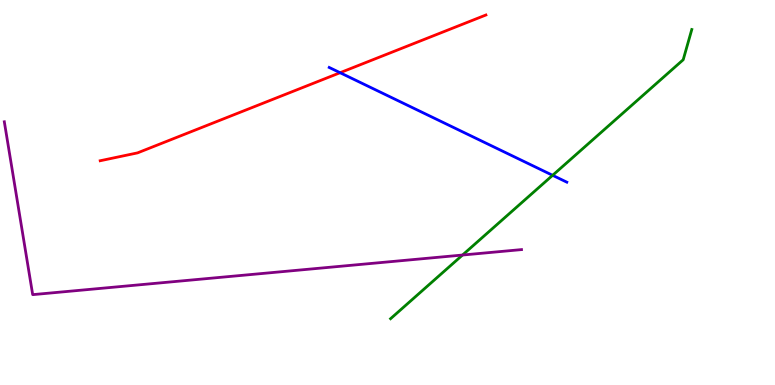[{'lines': ['blue', 'red'], 'intersections': [{'x': 4.39, 'y': 8.11}]}, {'lines': ['green', 'red'], 'intersections': []}, {'lines': ['purple', 'red'], 'intersections': []}, {'lines': ['blue', 'green'], 'intersections': [{'x': 7.13, 'y': 5.45}]}, {'lines': ['blue', 'purple'], 'intersections': []}, {'lines': ['green', 'purple'], 'intersections': [{'x': 5.97, 'y': 3.38}]}]